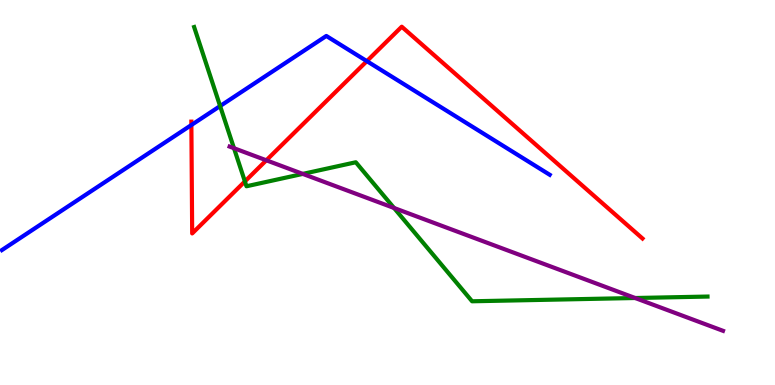[{'lines': ['blue', 'red'], 'intersections': [{'x': 2.47, 'y': 6.75}, {'x': 4.73, 'y': 8.41}]}, {'lines': ['green', 'red'], 'intersections': [{'x': 3.16, 'y': 5.29}]}, {'lines': ['purple', 'red'], 'intersections': [{'x': 3.44, 'y': 5.84}]}, {'lines': ['blue', 'green'], 'intersections': [{'x': 2.84, 'y': 7.25}]}, {'lines': ['blue', 'purple'], 'intersections': []}, {'lines': ['green', 'purple'], 'intersections': [{'x': 3.02, 'y': 6.15}, {'x': 3.91, 'y': 5.48}, {'x': 5.08, 'y': 4.6}, {'x': 8.2, 'y': 2.26}]}]